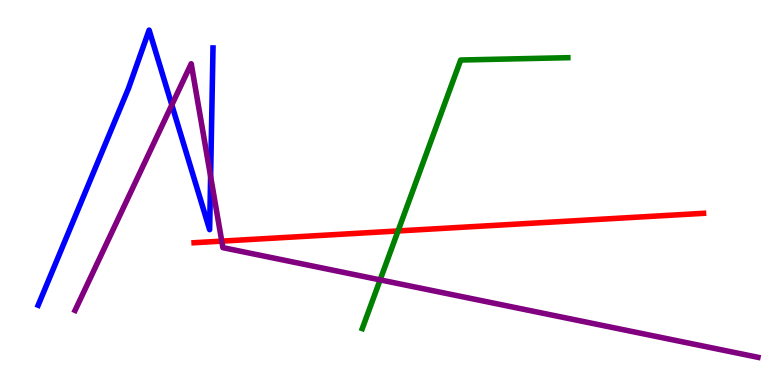[{'lines': ['blue', 'red'], 'intersections': []}, {'lines': ['green', 'red'], 'intersections': [{'x': 5.14, 'y': 4.0}]}, {'lines': ['purple', 'red'], 'intersections': [{'x': 2.86, 'y': 3.74}]}, {'lines': ['blue', 'green'], 'intersections': []}, {'lines': ['blue', 'purple'], 'intersections': [{'x': 2.22, 'y': 7.27}, {'x': 2.72, 'y': 5.42}]}, {'lines': ['green', 'purple'], 'intersections': [{'x': 4.9, 'y': 2.73}]}]